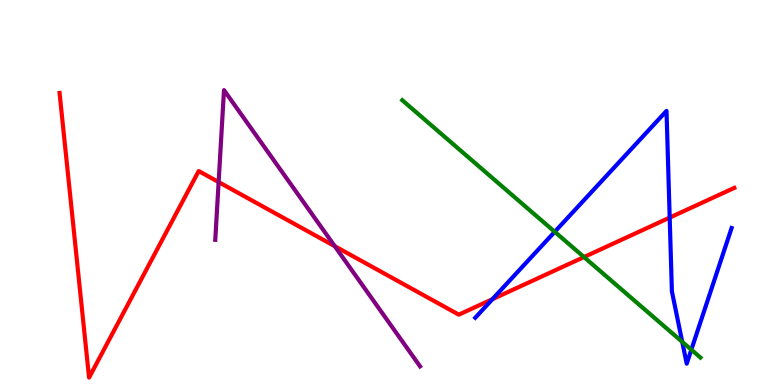[{'lines': ['blue', 'red'], 'intersections': [{'x': 6.35, 'y': 2.23}, {'x': 8.64, 'y': 4.35}]}, {'lines': ['green', 'red'], 'intersections': [{'x': 7.54, 'y': 3.32}]}, {'lines': ['purple', 'red'], 'intersections': [{'x': 2.82, 'y': 5.27}, {'x': 4.32, 'y': 3.61}]}, {'lines': ['blue', 'green'], 'intersections': [{'x': 7.16, 'y': 3.98}, {'x': 8.8, 'y': 1.12}, {'x': 8.92, 'y': 0.917}]}, {'lines': ['blue', 'purple'], 'intersections': []}, {'lines': ['green', 'purple'], 'intersections': []}]